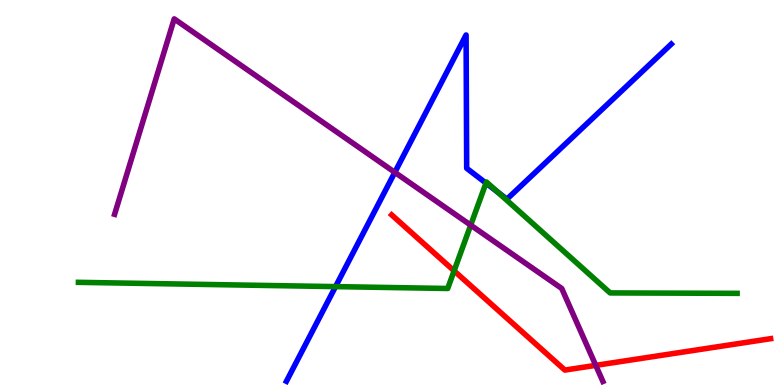[{'lines': ['blue', 'red'], 'intersections': []}, {'lines': ['green', 'red'], 'intersections': [{'x': 5.86, 'y': 2.97}]}, {'lines': ['purple', 'red'], 'intersections': [{'x': 7.69, 'y': 0.51}]}, {'lines': ['blue', 'green'], 'intersections': [{'x': 4.33, 'y': 2.56}, {'x': 6.27, 'y': 5.24}, {'x': 6.42, 'y': 5.01}]}, {'lines': ['blue', 'purple'], 'intersections': [{'x': 5.09, 'y': 5.52}]}, {'lines': ['green', 'purple'], 'intersections': [{'x': 6.07, 'y': 4.15}]}]